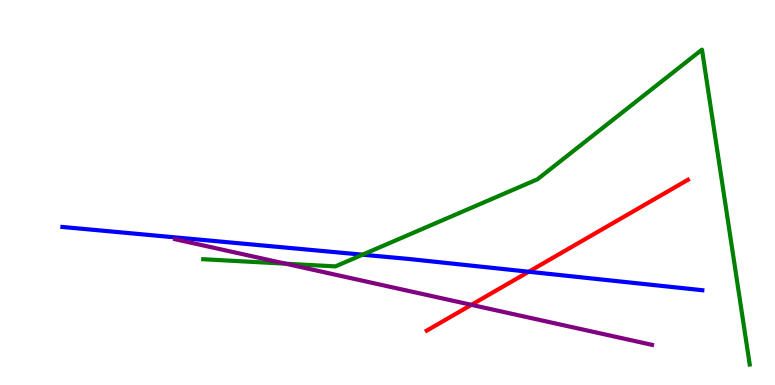[{'lines': ['blue', 'red'], 'intersections': [{'x': 6.82, 'y': 2.94}]}, {'lines': ['green', 'red'], 'intersections': []}, {'lines': ['purple', 'red'], 'intersections': [{'x': 6.08, 'y': 2.08}]}, {'lines': ['blue', 'green'], 'intersections': [{'x': 4.68, 'y': 3.38}]}, {'lines': ['blue', 'purple'], 'intersections': []}, {'lines': ['green', 'purple'], 'intersections': [{'x': 3.69, 'y': 3.15}]}]